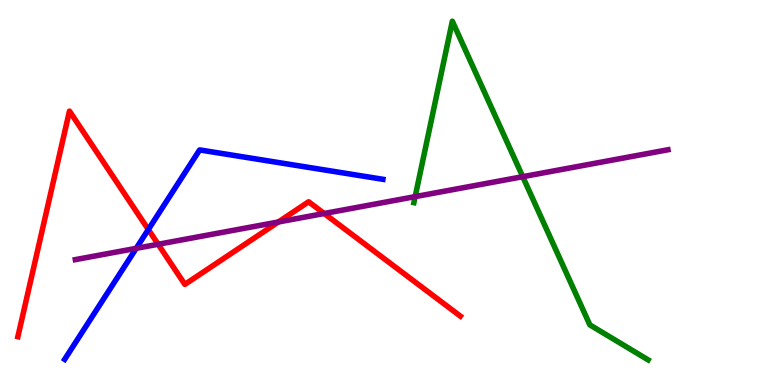[{'lines': ['blue', 'red'], 'intersections': [{'x': 1.91, 'y': 4.04}]}, {'lines': ['green', 'red'], 'intersections': []}, {'lines': ['purple', 'red'], 'intersections': [{'x': 2.04, 'y': 3.66}, {'x': 3.59, 'y': 4.23}, {'x': 4.18, 'y': 4.45}]}, {'lines': ['blue', 'green'], 'intersections': []}, {'lines': ['blue', 'purple'], 'intersections': [{'x': 1.76, 'y': 3.55}]}, {'lines': ['green', 'purple'], 'intersections': [{'x': 5.36, 'y': 4.89}, {'x': 6.75, 'y': 5.41}]}]